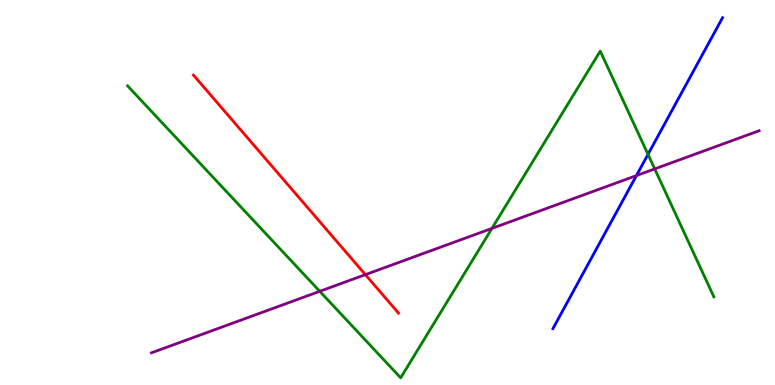[{'lines': ['blue', 'red'], 'intersections': []}, {'lines': ['green', 'red'], 'intersections': []}, {'lines': ['purple', 'red'], 'intersections': [{'x': 4.71, 'y': 2.87}]}, {'lines': ['blue', 'green'], 'intersections': [{'x': 8.36, 'y': 5.99}]}, {'lines': ['blue', 'purple'], 'intersections': [{'x': 8.21, 'y': 5.44}]}, {'lines': ['green', 'purple'], 'intersections': [{'x': 4.13, 'y': 2.43}, {'x': 6.35, 'y': 4.07}, {'x': 8.45, 'y': 5.61}]}]